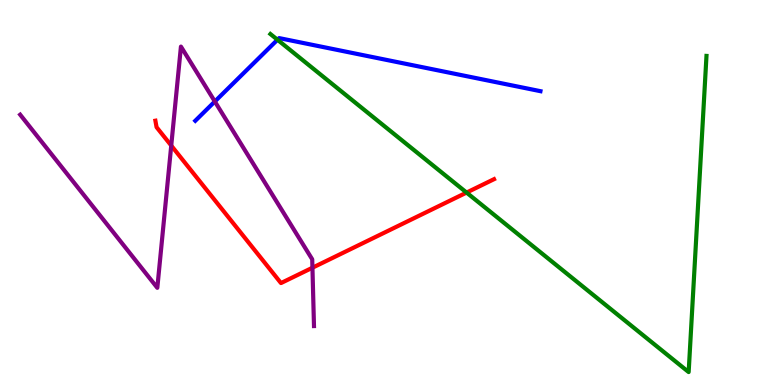[{'lines': ['blue', 'red'], 'intersections': []}, {'lines': ['green', 'red'], 'intersections': [{'x': 6.02, 'y': 5.0}]}, {'lines': ['purple', 'red'], 'intersections': [{'x': 2.21, 'y': 6.22}, {'x': 4.03, 'y': 3.05}]}, {'lines': ['blue', 'green'], 'intersections': [{'x': 3.58, 'y': 8.97}]}, {'lines': ['blue', 'purple'], 'intersections': [{'x': 2.77, 'y': 7.36}]}, {'lines': ['green', 'purple'], 'intersections': []}]